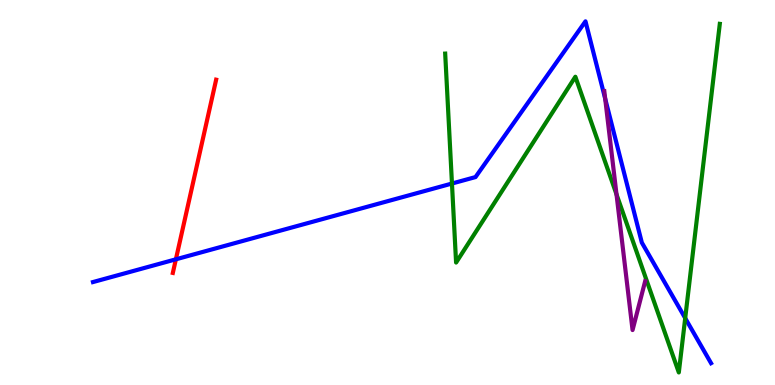[{'lines': ['blue', 'red'], 'intersections': [{'x': 2.27, 'y': 3.26}]}, {'lines': ['green', 'red'], 'intersections': []}, {'lines': ['purple', 'red'], 'intersections': []}, {'lines': ['blue', 'green'], 'intersections': [{'x': 5.83, 'y': 5.23}, {'x': 8.84, 'y': 1.74}]}, {'lines': ['blue', 'purple'], 'intersections': [{'x': 7.81, 'y': 7.44}]}, {'lines': ['green', 'purple'], 'intersections': [{'x': 7.95, 'y': 4.95}]}]